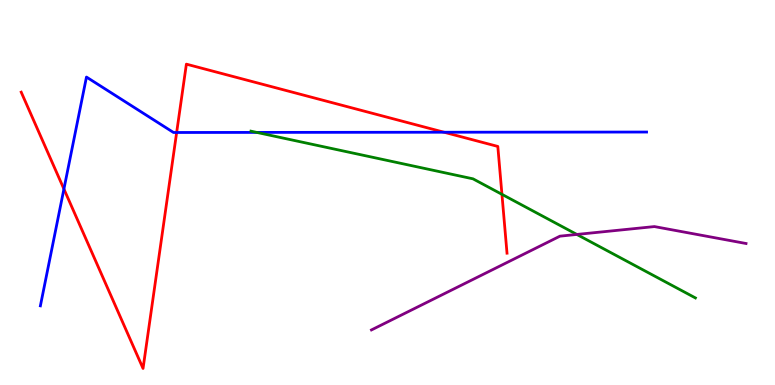[{'lines': ['blue', 'red'], 'intersections': [{'x': 0.825, 'y': 5.09}, {'x': 2.28, 'y': 6.56}, {'x': 5.73, 'y': 6.57}]}, {'lines': ['green', 'red'], 'intersections': [{'x': 6.48, 'y': 4.95}]}, {'lines': ['purple', 'red'], 'intersections': []}, {'lines': ['blue', 'green'], 'intersections': [{'x': 3.31, 'y': 6.56}]}, {'lines': ['blue', 'purple'], 'intersections': []}, {'lines': ['green', 'purple'], 'intersections': [{'x': 7.44, 'y': 3.91}]}]